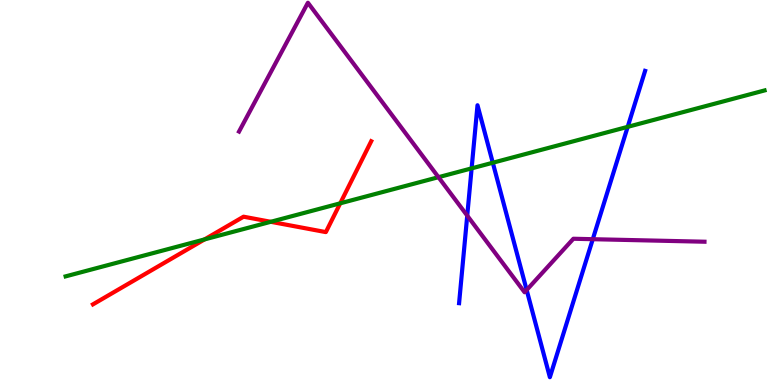[{'lines': ['blue', 'red'], 'intersections': []}, {'lines': ['green', 'red'], 'intersections': [{'x': 2.64, 'y': 3.78}, {'x': 3.49, 'y': 4.24}, {'x': 4.39, 'y': 4.72}]}, {'lines': ['purple', 'red'], 'intersections': []}, {'lines': ['blue', 'green'], 'intersections': [{'x': 6.09, 'y': 5.63}, {'x': 6.36, 'y': 5.77}, {'x': 8.1, 'y': 6.71}]}, {'lines': ['blue', 'purple'], 'intersections': [{'x': 6.03, 'y': 4.4}, {'x': 6.8, 'y': 2.47}, {'x': 7.65, 'y': 3.79}]}, {'lines': ['green', 'purple'], 'intersections': [{'x': 5.66, 'y': 5.4}]}]